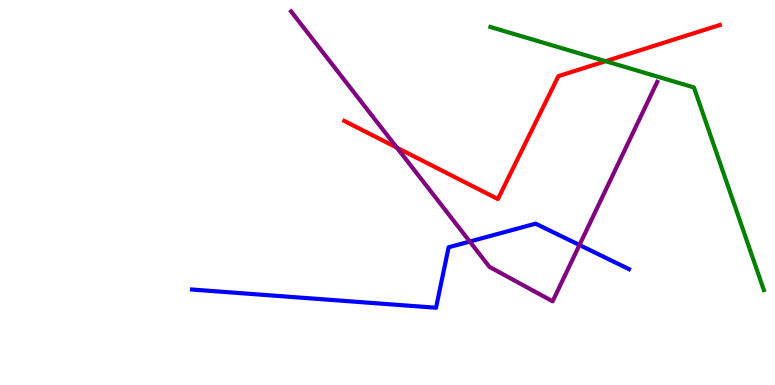[{'lines': ['blue', 'red'], 'intersections': []}, {'lines': ['green', 'red'], 'intersections': [{'x': 7.81, 'y': 8.41}]}, {'lines': ['purple', 'red'], 'intersections': [{'x': 5.12, 'y': 6.16}]}, {'lines': ['blue', 'green'], 'intersections': []}, {'lines': ['blue', 'purple'], 'intersections': [{'x': 6.06, 'y': 3.73}, {'x': 7.48, 'y': 3.64}]}, {'lines': ['green', 'purple'], 'intersections': []}]